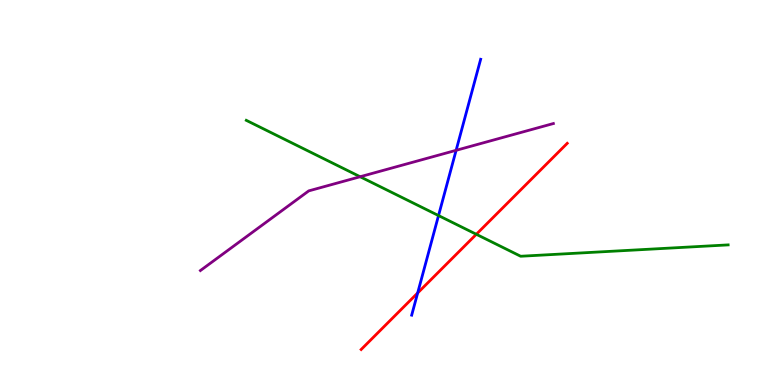[{'lines': ['blue', 'red'], 'intersections': [{'x': 5.39, 'y': 2.39}]}, {'lines': ['green', 'red'], 'intersections': [{'x': 6.15, 'y': 3.91}]}, {'lines': ['purple', 'red'], 'intersections': []}, {'lines': ['blue', 'green'], 'intersections': [{'x': 5.66, 'y': 4.4}]}, {'lines': ['blue', 'purple'], 'intersections': [{'x': 5.89, 'y': 6.1}]}, {'lines': ['green', 'purple'], 'intersections': [{'x': 4.65, 'y': 5.41}]}]